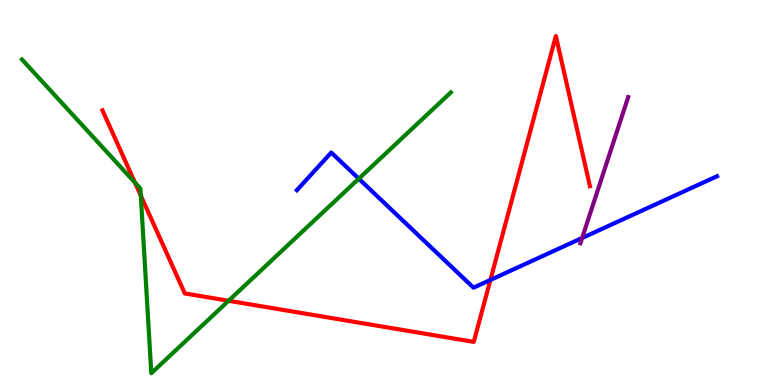[{'lines': ['blue', 'red'], 'intersections': [{'x': 6.33, 'y': 2.73}]}, {'lines': ['green', 'red'], 'intersections': [{'x': 1.74, 'y': 5.26}, {'x': 1.82, 'y': 4.92}, {'x': 2.95, 'y': 2.19}]}, {'lines': ['purple', 'red'], 'intersections': []}, {'lines': ['blue', 'green'], 'intersections': [{'x': 4.63, 'y': 5.36}]}, {'lines': ['blue', 'purple'], 'intersections': [{'x': 7.51, 'y': 3.82}]}, {'lines': ['green', 'purple'], 'intersections': []}]